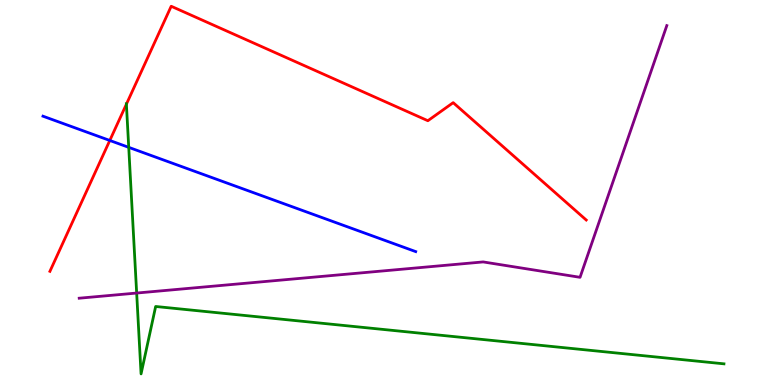[{'lines': ['blue', 'red'], 'intersections': [{'x': 1.42, 'y': 6.35}]}, {'lines': ['green', 'red'], 'intersections': [{'x': 1.63, 'y': 7.29}]}, {'lines': ['purple', 'red'], 'intersections': []}, {'lines': ['blue', 'green'], 'intersections': [{'x': 1.66, 'y': 6.17}]}, {'lines': ['blue', 'purple'], 'intersections': []}, {'lines': ['green', 'purple'], 'intersections': [{'x': 1.76, 'y': 2.39}]}]